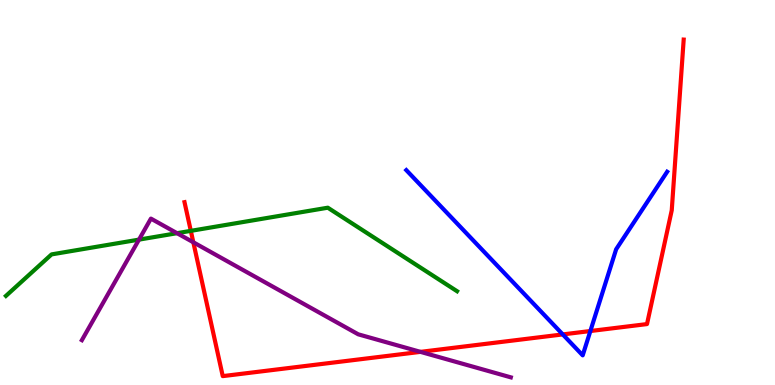[{'lines': ['blue', 'red'], 'intersections': [{'x': 7.26, 'y': 1.31}, {'x': 7.62, 'y': 1.4}]}, {'lines': ['green', 'red'], 'intersections': [{'x': 2.46, 'y': 4.0}]}, {'lines': ['purple', 'red'], 'intersections': [{'x': 2.49, 'y': 3.71}, {'x': 5.43, 'y': 0.861}]}, {'lines': ['blue', 'green'], 'intersections': []}, {'lines': ['blue', 'purple'], 'intersections': []}, {'lines': ['green', 'purple'], 'intersections': [{'x': 1.79, 'y': 3.78}, {'x': 2.28, 'y': 3.94}]}]